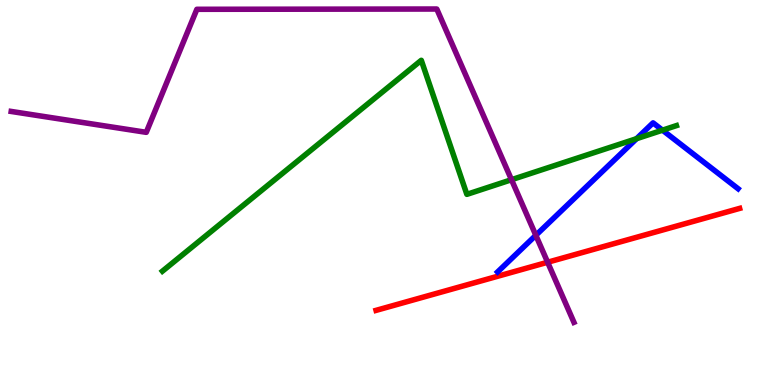[{'lines': ['blue', 'red'], 'intersections': []}, {'lines': ['green', 'red'], 'intersections': []}, {'lines': ['purple', 'red'], 'intersections': [{'x': 7.07, 'y': 3.19}]}, {'lines': ['blue', 'green'], 'intersections': [{'x': 8.21, 'y': 6.4}, {'x': 8.55, 'y': 6.62}]}, {'lines': ['blue', 'purple'], 'intersections': [{'x': 6.91, 'y': 3.89}]}, {'lines': ['green', 'purple'], 'intersections': [{'x': 6.6, 'y': 5.33}]}]